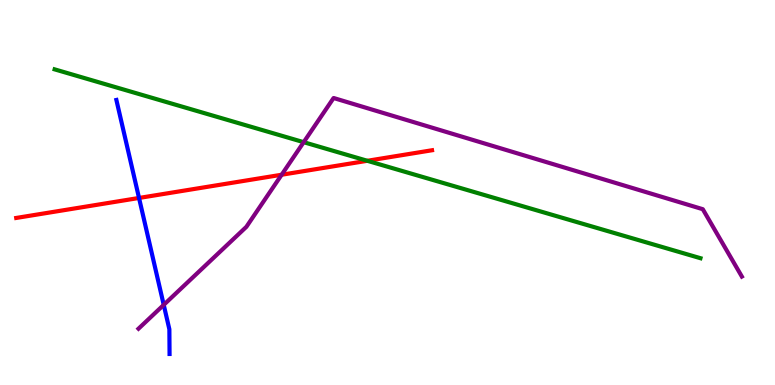[{'lines': ['blue', 'red'], 'intersections': [{'x': 1.79, 'y': 4.86}]}, {'lines': ['green', 'red'], 'intersections': [{'x': 4.74, 'y': 5.82}]}, {'lines': ['purple', 'red'], 'intersections': [{'x': 3.63, 'y': 5.46}]}, {'lines': ['blue', 'green'], 'intersections': []}, {'lines': ['blue', 'purple'], 'intersections': [{'x': 2.11, 'y': 2.08}]}, {'lines': ['green', 'purple'], 'intersections': [{'x': 3.92, 'y': 6.31}]}]